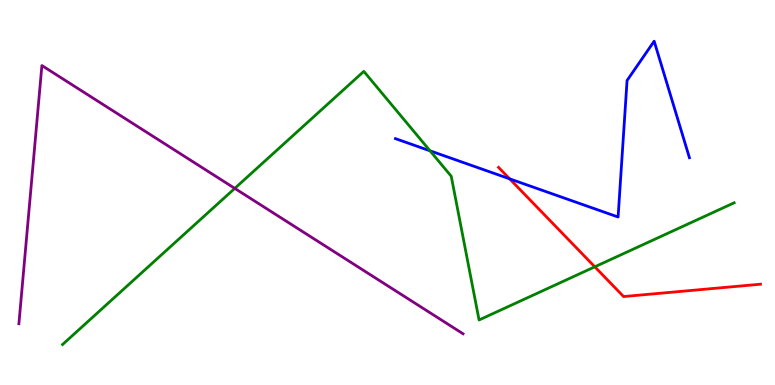[{'lines': ['blue', 'red'], 'intersections': [{'x': 6.58, 'y': 5.36}]}, {'lines': ['green', 'red'], 'intersections': [{'x': 7.67, 'y': 3.07}]}, {'lines': ['purple', 'red'], 'intersections': []}, {'lines': ['blue', 'green'], 'intersections': [{'x': 5.55, 'y': 6.08}]}, {'lines': ['blue', 'purple'], 'intersections': []}, {'lines': ['green', 'purple'], 'intersections': [{'x': 3.03, 'y': 5.11}]}]